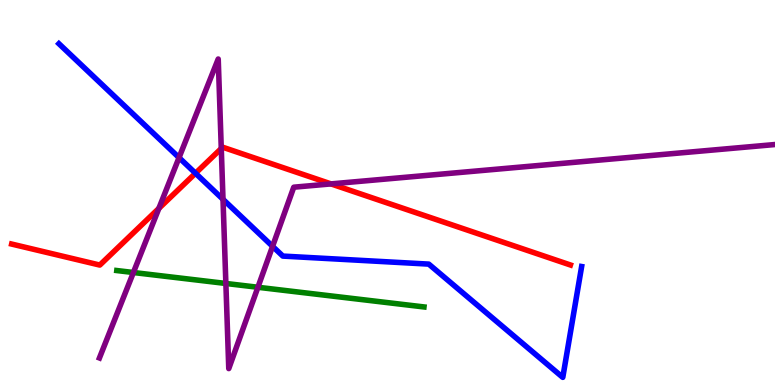[{'lines': ['blue', 'red'], 'intersections': [{'x': 2.52, 'y': 5.5}]}, {'lines': ['green', 'red'], 'intersections': []}, {'lines': ['purple', 'red'], 'intersections': [{'x': 2.05, 'y': 4.59}, {'x': 2.86, 'y': 6.14}, {'x': 4.27, 'y': 5.22}]}, {'lines': ['blue', 'green'], 'intersections': []}, {'lines': ['blue', 'purple'], 'intersections': [{'x': 2.31, 'y': 5.91}, {'x': 2.88, 'y': 4.82}, {'x': 3.52, 'y': 3.6}]}, {'lines': ['green', 'purple'], 'intersections': [{'x': 1.72, 'y': 2.92}, {'x': 2.91, 'y': 2.64}, {'x': 3.33, 'y': 2.54}]}]